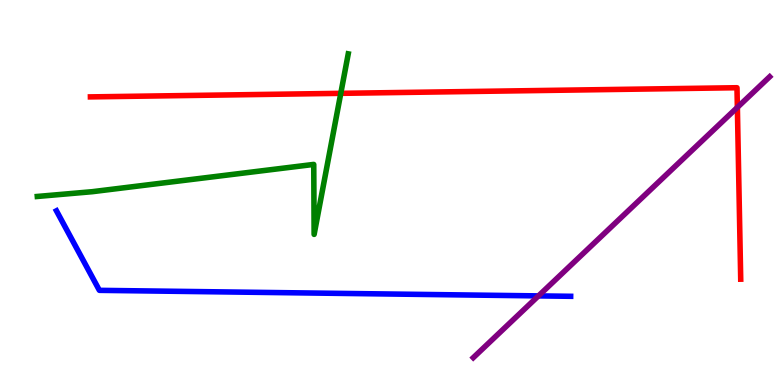[{'lines': ['blue', 'red'], 'intersections': []}, {'lines': ['green', 'red'], 'intersections': [{'x': 4.4, 'y': 7.58}]}, {'lines': ['purple', 'red'], 'intersections': [{'x': 9.51, 'y': 7.21}]}, {'lines': ['blue', 'green'], 'intersections': []}, {'lines': ['blue', 'purple'], 'intersections': [{'x': 6.95, 'y': 2.31}]}, {'lines': ['green', 'purple'], 'intersections': []}]